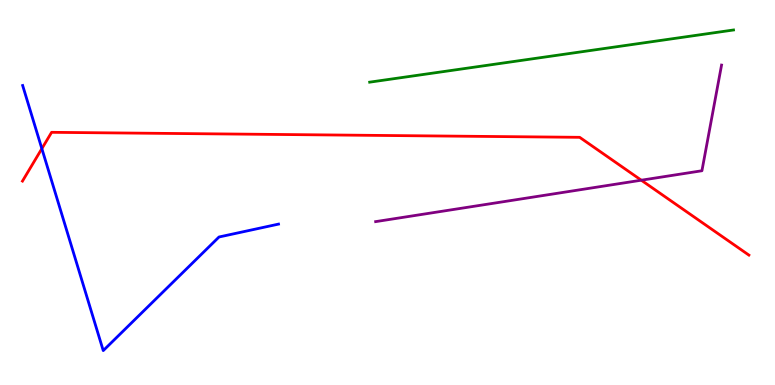[{'lines': ['blue', 'red'], 'intersections': [{'x': 0.54, 'y': 6.14}]}, {'lines': ['green', 'red'], 'intersections': []}, {'lines': ['purple', 'red'], 'intersections': [{'x': 8.27, 'y': 5.32}]}, {'lines': ['blue', 'green'], 'intersections': []}, {'lines': ['blue', 'purple'], 'intersections': []}, {'lines': ['green', 'purple'], 'intersections': []}]